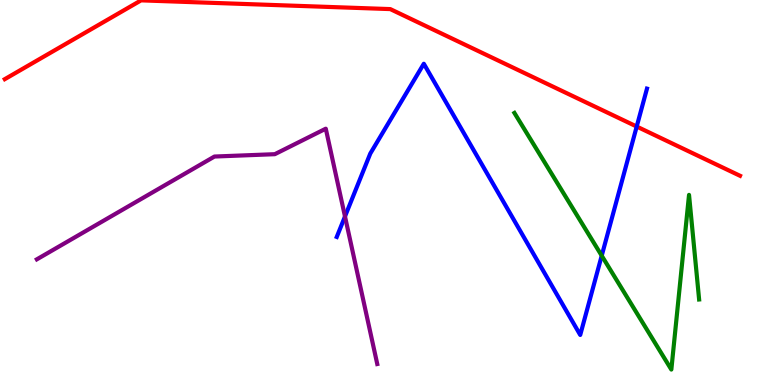[{'lines': ['blue', 'red'], 'intersections': [{'x': 8.22, 'y': 6.71}]}, {'lines': ['green', 'red'], 'intersections': []}, {'lines': ['purple', 'red'], 'intersections': []}, {'lines': ['blue', 'green'], 'intersections': [{'x': 7.76, 'y': 3.36}]}, {'lines': ['blue', 'purple'], 'intersections': [{'x': 4.45, 'y': 4.38}]}, {'lines': ['green', 'purple'], 'intersections': []}]